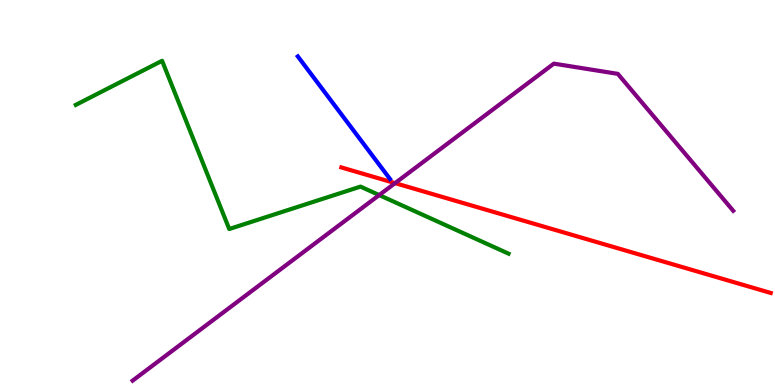[{'lines': ['blue', 'red'], 'intersections': []}, {'lines': ['green', 'red'], 'intersections': []}, {'lines': ['purple', 'red'], 'intersections': [{'x': 5.1, 'y': 5.24}]}, {'lines': ['blue', 'green'], 'intersections': []}, {'lines': ['blue', 'purple'], 'intersections': []}, {'lines': ['green', 'purple'], 'intersections': [{'x': 4.89, 'y': 4.93}]}]